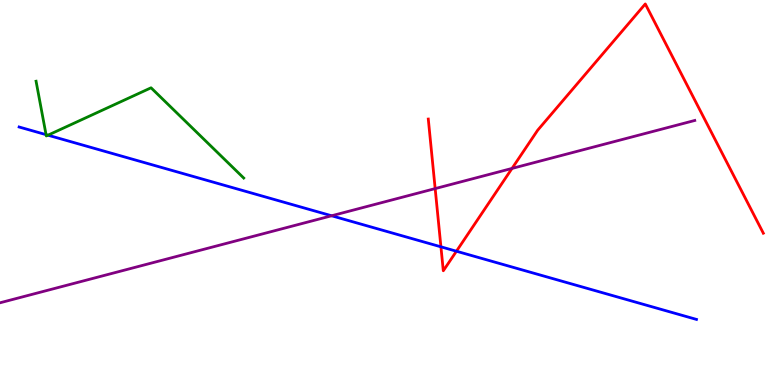[{'lines': ['blue', 'red'], 'intersections': [{'x': 5.69, 'y': 3.59}, {'x': 5.89, 'y': 3.47}]}, {'lines': ['green', 'red'], 'intersections': []}, {'lines': ['purple', 'red'], 'intersections': [{'x': 5.62, 'y': 5.1}, {'x': 6.61, 'y': 5.63}]}, {'lines': ['blue', 'green'], 'intersections': [{'x': 0.594, 'y': 6.5}, {'x': 0.619, 'y': 6.49}]}, {'lines': ['blue', 'purple'], 'intersections': [{'x': 4.28, 'y': 4.4}]}, {'lines': ['green', 'purple'], 'intersections': []}]